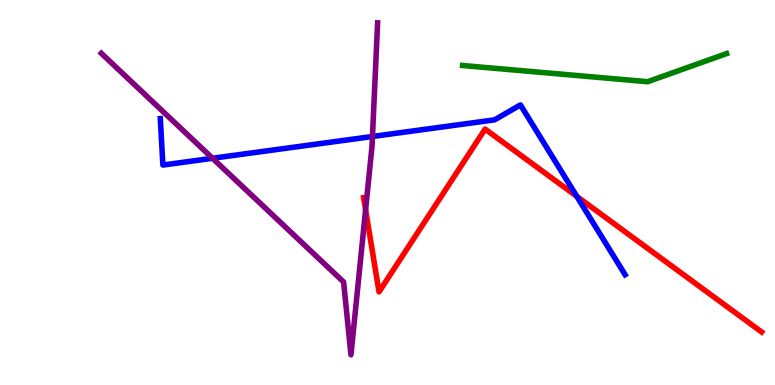[{'lines': ['blue', 'red'], 'intersections': [{'x': 7.44, 'y': 4.9}]}, {'lines': ['green', 'red'], 'intersections': []}, {'lines': ['purple', 'red'], 'intersections': [{'x': 4.72, 'y': 4.55}]}, {'lines': ['blue', 'green'], 'intersections': []}, {'lines': ['blue', 'purple'], 'intersections': [{'x': 2.74, 'y': 5.89}, {'x': 4.81, 'y': 6.45}]}, {'lines': ['green', 'purple'], 'intersections': []}]